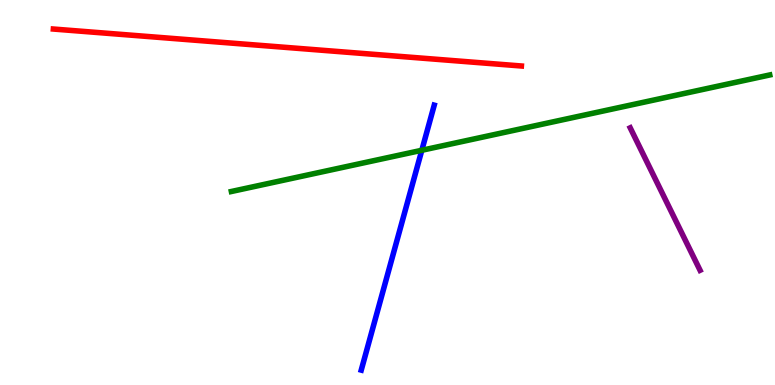[{'lines': ['blue', 'red'], 'intersections': []}, {'lines': ['green', 'red'], 'intersections': []}, {'lines': ['purple', 'red'], 'intersections': []}, {'lines': ['blue', 'green'], 'intersections': [{'x': 5.44, 'y': 6.1}]}, {'lines': ['blue', 'purple'], 'intersections': []}, {'lines': ['green', 'purple'], 'intersections': []}]